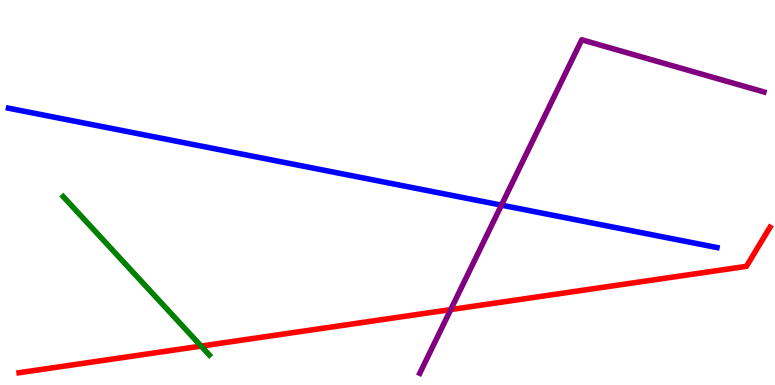[{'lines': ['blue', 'red'], 'intersections': []}, {'lines': ['green', 'red'], 'intersections': [{'x': 2.6, 'y': 1.01}]}, {'lines': ['purple', 'red'], 'intersections': [{'x': 5.82, 'y': 1.96}]}, {'lines': ['blue', 'green'], 'intersections': []}, {'lines': ['blue', 'purple'], 'intersections': [{'x': 6.47, 'y': 4.67}]}, {'lines': ['green', 'purple'], 'intersections': []}]